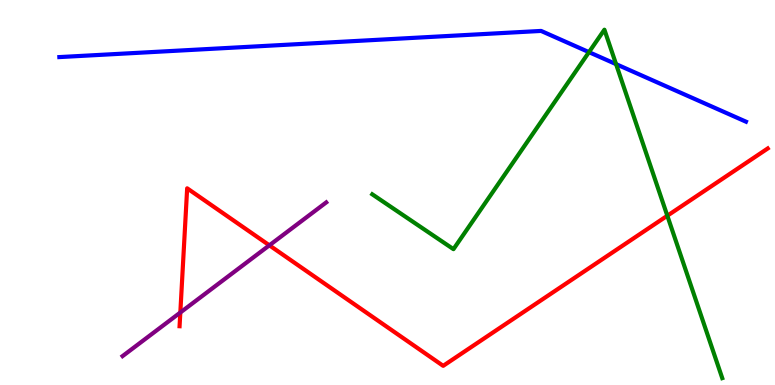[{'lines': ['blue', 'red'], 'intersections': []}, {'lines': ['green', 'red'], 'intersections': [{'x': 8.61, 'y': 4.4}]}, {'lines': ['purple', 'red'], 'intersections': [{'x': 2.33, 'y': 1.88}, {'x': 3.48, 'y': 3.63}]}, {'lines': ['blue', 'green'], 'intersections': [{'x': 7.6, 'y': 8.65}, {'x': 7.95, 'y': 8.33}]}, {'lines': ['blue', 'purple'], 'intersections': []}, {'lines': ['green', 'purple'], 'intersections': []}]